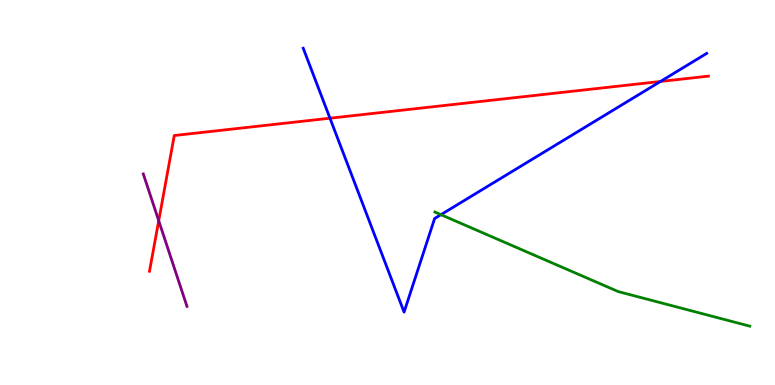[{'lines': ['blue', 'red'], 'intersections': [{'x': 4.26, 'y': 6.93}, {'x': 8.52, 'y': 7.88}]}, {'lines': ['green', 'red'], 'intersections': []}, {'lines': ['purple', 'red'], 'intersections': [{'x': 2.05, 'y': 4.27}]}, {'lines': ['blue', 'green'], 'intersections': [{'x': 5.69, 'y': 4.42}]}, {'lines': ['blue', 'purple'], 'intersections': []}, {'lines': ['green', 'purple'], 'intersections': []}]